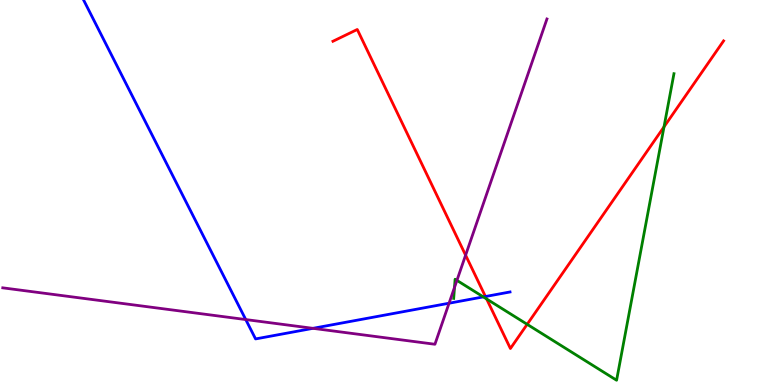[{'lines': ['blue', 'red'], 'intersections': [{'x': 6.26, 'y': 2.3}]}, {'lines': ['green', 'red'], 'intersections': [{'x': 6.28, 'y': 2.23}, {'x': 6.8, 'y': 1.58}, {'x': 8.57, 'y': 6.7}]}, {'lines': ['purple', 'red'], 'intersections': [{'x': 6.01, 'y': 3.37}]}, {'lines': ['blue', 'green'], 'intersections': [{'x': 6.24, 'y': 2.29}]}, {'lines': ['blue', 'purple'], 'intersections': [{'x': 3.17, 'y': 1.7}, {'x': 4.04, 'y': 1.47}, {'x': 5.79, 'y': 2.12}]}, {'lines': ['green', 'purple'], 'intersections': [{'x': 5.86, 'y': 2.53}, {'x': 5.9, 'y': 2.72}]}]